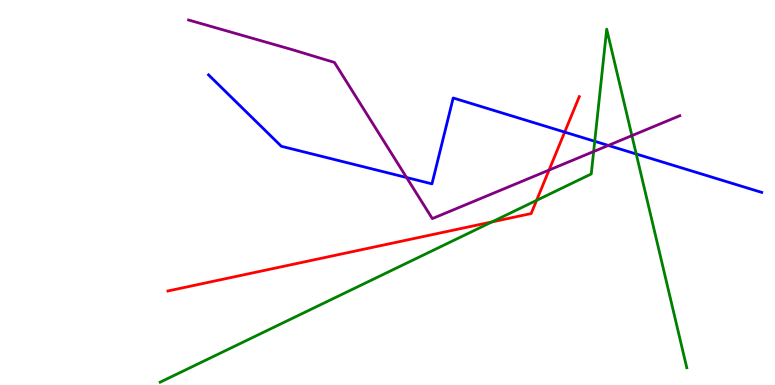[{'lines': ['blue', 'red'], 'intersections': [{'x': 7.29, 'y': 6.57}]}, {'lines': ['green', 'red'], 'intersections': [{'x': 6.35, 'y': 4.24}, {'x': 6.92, 'y': 4.8}]}, {'lines': ['purple', 'red'], 'intersections': [{'x': 7.08, 'y': 5.58}]}, {'lines': ['blue', 'green'], 'intersections': [{'x': 7.67, 'y': 6.33}, {'x': 8.21, 'y': 6.0}]}, {'lines': ['blue', 'purple'], 'intersections': [{'x': 5.25, 'y': 5.39}, {'x': 7.85, 'y': 6.22}]}, {'lines': ['green', 'purple'], 'intersections': [{'x': 7.66, 'y': 6.06}, {'x': 8.15, 'y': 6.48}]}]